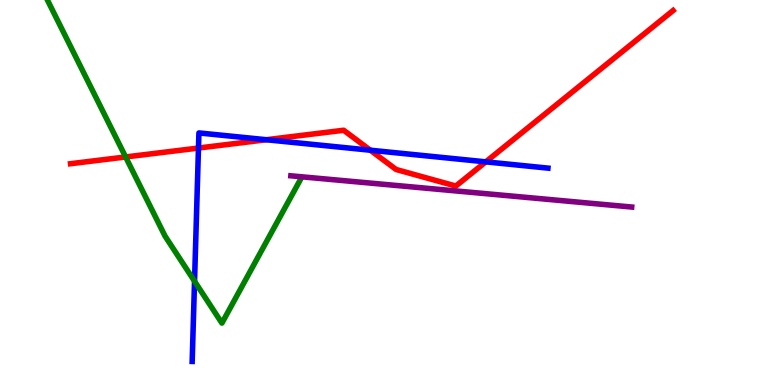[{'lines': ['blue', 'red'], 'intersections': [{'x': 2.56, 'y': 6.15}, {'x': 3.44, 'y': 6.37}, {'x': 4.78, 'y': 6.1}, {'x': 6.27, 'y': 5.8}]}, {'lines': ['green', 'red'], 'intersections': [{'x': 1.62, 'y': 5.92}]}, {'lines': ['purple', 'red'], 'intersections': []}, {'lines': ['blue', 'green'], 'intersections': [{'x': 2.51, 'y': 2.7}]}, {'lines': ['blue', 'purple'], 'intersections': []}, {'lines': ['green', 'purple'], 'intersections': []}]